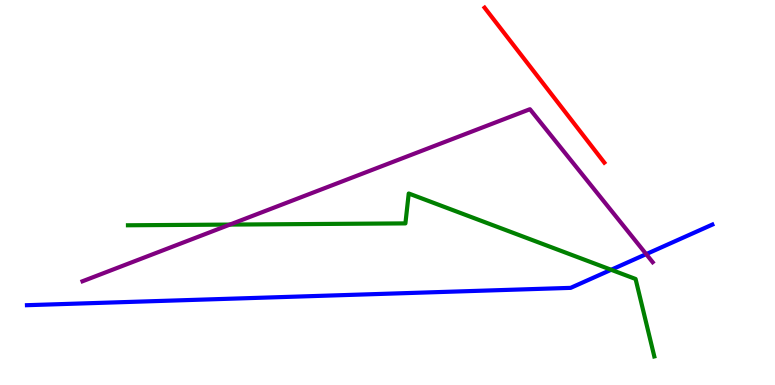[{'lines': ['blue', 'red'], 'intersections': []}, {'lines': ['green', 'red'], 'intersections': []}, {'lines': ['purple', 'red'], 'intersections': []}, {'lines': ['blue', 'green'], 'intersections': [{'x': 7.89, 'y': 2.99}]}, {'lines': ['blue', 'purple'], 'intersections': [{'x': 8.34, 'y': 3.4}]}, {'lines': ['green', 'purple'], 'intersections': [{'x': 2.97, 'y': 4.17}]}]